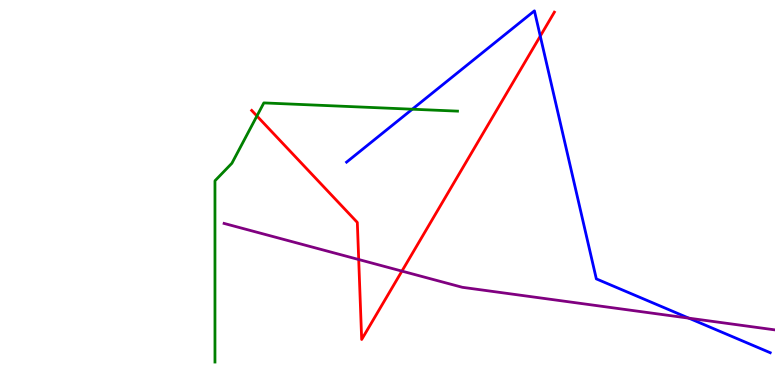[{'lines': ['blue', 'red'], 'intersections': [{'x': 6.97, 'y': 9.06}]}, {'lines': ['green', 'red'], 'intersections': [{'x': 3.32, 'y': 6.99}]}, {'lines': ['purple', 'red'], 'intersections': [{'x': 4.63, 'y': 3.26}, {'x': 5.19, 'y': 2.96}]}, {'lines': ['blue', 'green'], 'intersections': [{'x': 5.32, 'y': 7.16}]}, {'lines': ['blue', 'purple'], 'intersections': [{'x': 8.89, 'y': 1.74}]}, {'lines': ['green', 'purple'], 'intersections': []}]